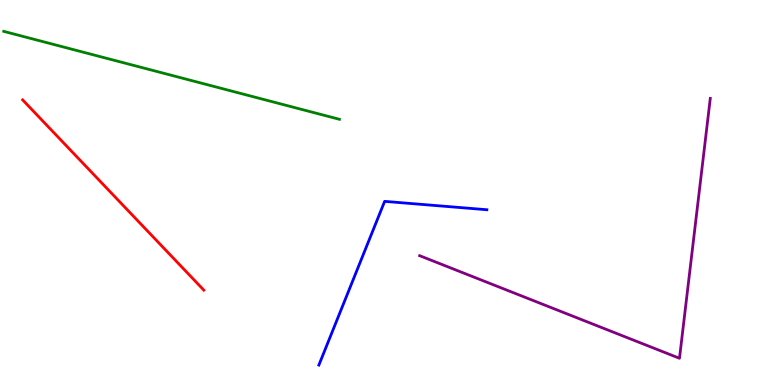[{'lines': ['blue', 'red'], 'intersections': []}, {'lines': ['green', 'red'], 'intersections': []}, {'lines': ['purple', 'red'], 'intersections': []}, {'lines': ['blue', 'green'], 'intersections': []}, {'lines': ['blue', 'purple'], 'intersections': []}, {'lines': ['green', 'purple'], 'intersections': []}]